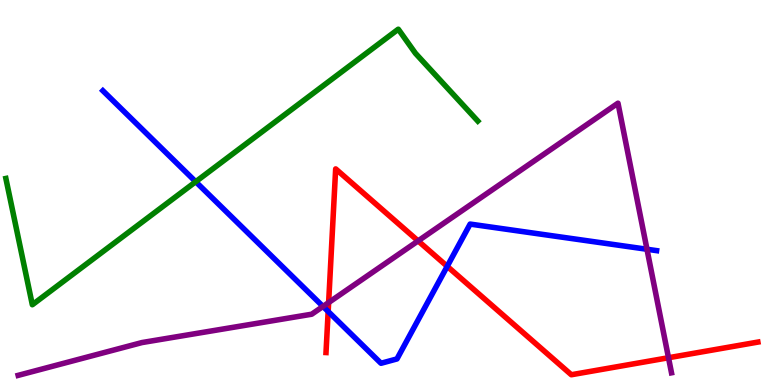[{'lines': ['blue', 'red'], 'intersections': [{'x': 4.23, 'y': 1.91}, {'x': 5.77, 'y': 3.08}]}, {'lines': ['green', 'red'], 'intersections': []}, {'lines': ['purple', 'red'], 'intersections': [{'x': 4.24, 'y': 2.14}, {'x': 5.39, 'y': 3.74}, {'x': 8.63, 'y': 0.708}]}, {'lines': ['blue', 'green'], 'intersections': [{'x': 2.53, 'y': 5.28}]}, {'lines': ['blue', 'purple'], 'intersections': [{'x': 4.17, 'y': 2.04}, {'x': 8.35, 'y': 3.53}]}, {'lines': ['green', 'purple'], 'intersections': []}]